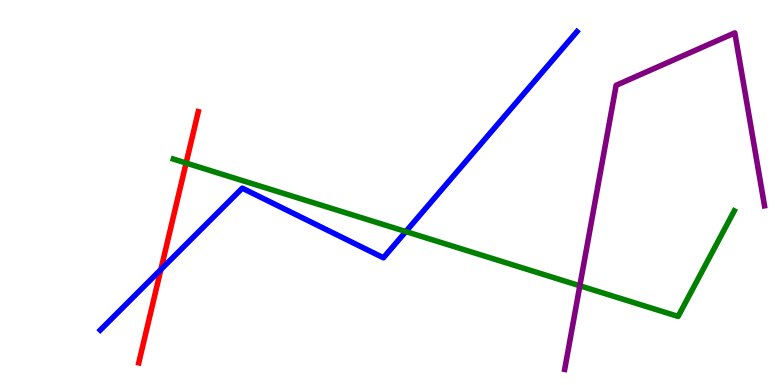[{'lines': ['blue', 'red'], 'intersections': [{'x': 2.08, 'y': 3.0}]}, {'lines': ['green', 'red'], 'intersections': [{'x': 2.4, 'y': 5.76}]}, {'lines': ['purple', 'red'], 'intersections': []}, {'lines': ['blue', 'green'], 'intersections': [{'x': 5.24, 'y': 3.99}]}, {'lines': ['blue', 'purple'], 'intersections': []}, {'lines': ['green', 'purple'], 'intersections': [{'x': 7.48, 'y': 2.58}]}]